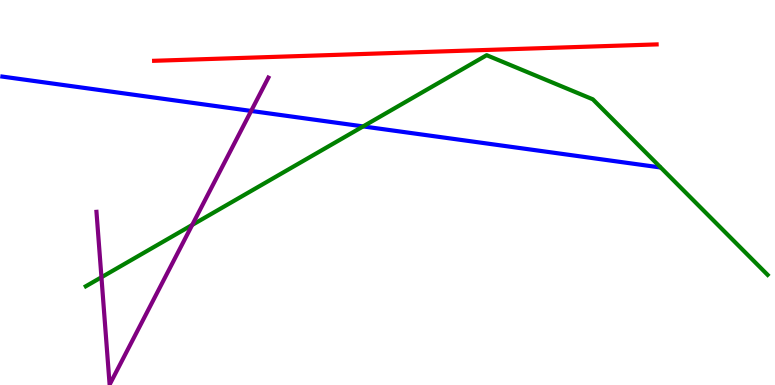[{'lines': ['blue', 'red'], 'intersections': []}, {'lines': ['green', 'red'], 'intersections': []}, {'lines': ['purple', 'red'], 'intersections': []}, {'lines': ['blue', 'green'], 'intersections': [{'x': 4.69, 'y': 6.72}]}, {'lines': ['blue', 'purple'], 'intersections': [{'x': 3.24, 'y': 7.12}]}, {'lines': ['green', 'purple'], 'intersections': [{'x': 1.31, 'y': 2.8}, {'x': 2.48, 'y': 4.16}]}]